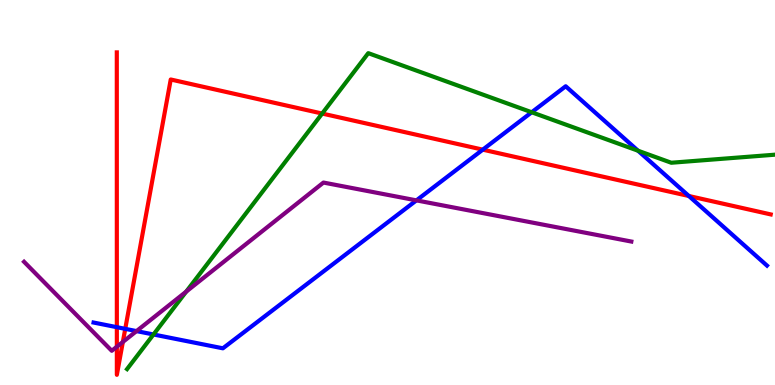[{'lines': ['blue', 'red'], 'intersections': [{'x': 1.51, 'y': 1.5}, {'x': 1.62, 'y': 1.46}, {'x': 6.23, 'y': 6.11}, {'x': 8.89, 'y': 4.91}]}, {'lines': ['green', 'red'], 'intersections': [{'x': 4.16, 'y': 7.05}]}, {'lines': ['purple', 'red'], 'intersections': [{'x': 1.51, 'y': 0.994}, {'x': 1.59, 'y': 1.12}]}, {'lines': ['blue', 'green'], 'intersections': [{'x': 1.98, 'y': 1.31}, {'x': 6.86, 'y': 7.08}, {'x': 8.23, 'y': 6.08}]}, {'lines': ['blue', 'purple'], 'intersections': [{'x': 1.76, 'y': 1.4}, {'x': 5.37, 'y': 4.8}]}, {'lines': ['green', 'purple'], 'intersections': [{'x': 2.4, 'y': 2.43}]}]